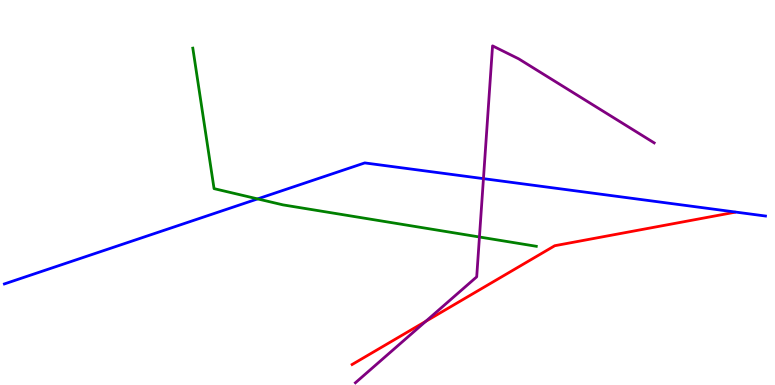[{'lines': ['blue', 'red'], 'intersections': []}, {'lines': ['green', 'red'], 'intersections': []}, {'lines': ['purple', 'red'], 'intersections': [{'x': 5.49, 'y': 1.65}]}, {'lines': ['blue', 'green'], 'intersections': [{'x': 3.32, 'y': 4.83}]}, {'lines': ['blue', 'purple'], 'intersections': [{'x': 6.24, 'y': 5.36}]}, {'lines': ['green', 'purple'], 'intersections': [{'x': 6.19, 'y': 3.84}]}]